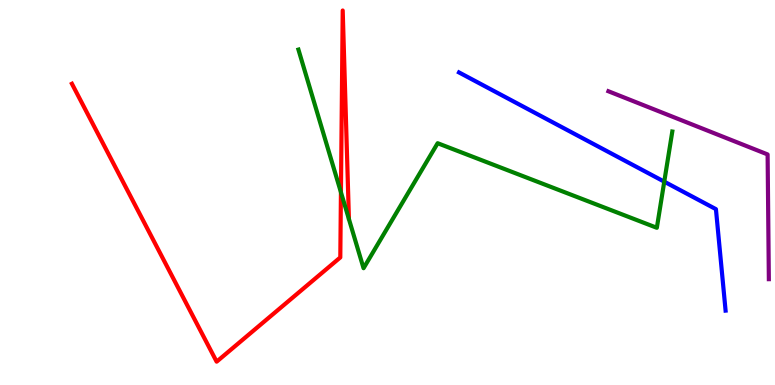[{'lines': ['blue', 'red'], 'intersections': []}, {'lines': ['green', 'red'], 'intersections': [{'x': 4.4, 'y': 5.01}]}, {'lines': ['purple', 'red'], 'intersections': []}, {'lines': ['blue', 'green'], 'intersections': [{'x': 8.57, 'y': 5.28}]}, {'lines': ['blue', 'purple'], 'intersections': []}, {'lines': ['green', 'purple'], 'intersections': []}]